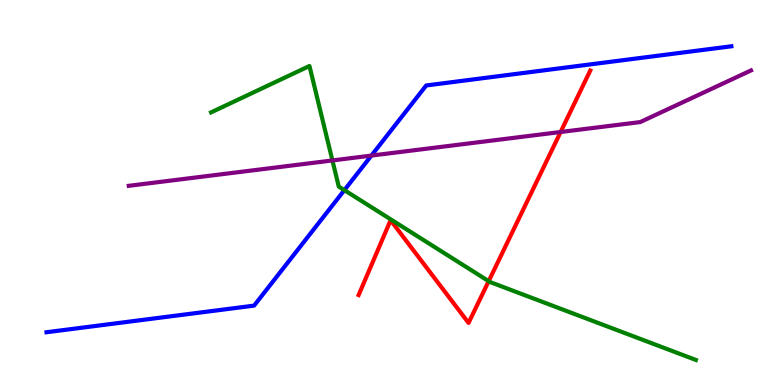[{'lines': ['blue', 'red'], 'intersections': []}, {'lines': ['green', 'red'], 'intersections': [{'x': 6.31, 'y': 2.7}]}, {'lines': ['purple', 'red'], 'intersections': [{'x': 7.23, 'y': 6.57}]}, {'lines': ['blue', 'green'], 'intersections': [{'x': 4.44, 'y': 5.06}]}, {'lines': ['blue', 'purple'], 'intersections': [{'x': 4.79, 'y': 5.96}]}, {'lines': ['green', 'purple'], 'intersections': [{'x': 4.29, 'y': 5.83}]}]